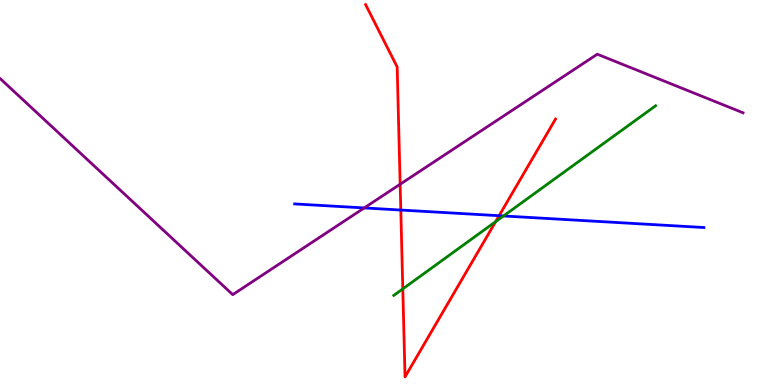[{'lines': ['blue', 'red'], 'intersections': [{'x': 5.17, 'y': 4.54}, {'x': 6.44, 'y': 4.4}]}, {'lines': ['green', 'red'], 'intersections': [{'x': 5.2, 'y': 2.5}, {'x': 6.4, 'y': 4.24}]}, {'lines': ['purple', 'red'], 'intersections': [{'x': 5.16, 'y': 5.21}]}, {'lines': ['blue', 'green'], 'intersections': [{'x': 6.5, 'y': 4.39}]}, {'lines': ['blue', 'purple'], 'intersections': [{'x': 4.7, 'y': 4.6}]}, {'lines': ['green', 'purple'], 'intersections': []}]